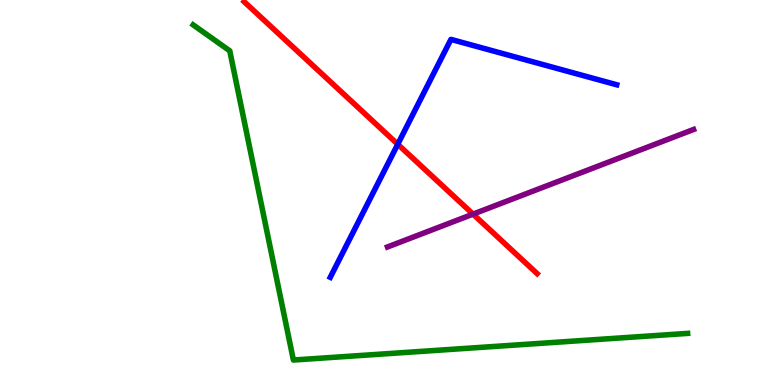[{'lines': ['blue', 'red'], 'intersections': [{'x': 5.13, 'y': 6.25}]}, {'lines': ['green', 'red'], 'intersections': []}, {'lines': ['purple', 'red'], 'intersections': [{'x': 6.1, 'y': 4.44}]}, {'lines': ['blue', 'green'], 'intersections': []}, {'lines': ['blue', 'purple'], 'intersections': []}, {'lines': ['green', 'purple'], 'intersections': []}]